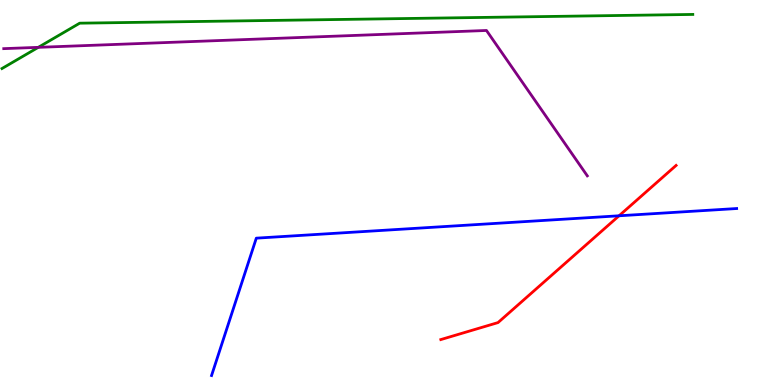[{'lines': ['blue', 'red'], 'intersections': [{'x': 7.99, 'y': 4.4}]}, {'lines': ['green', 'red'], 'intersections': []}, {'lines': ['purple', 'red'], 'intersections': []}, {'lines': ['blue', 'green'], 'intersections': []}, {'lines': ['blue', 'purple'], 'intersections': []}, {'lines': ['green', 'purple'], 'intersections': [{'x': 0.494, 'y': 8.77}]}]